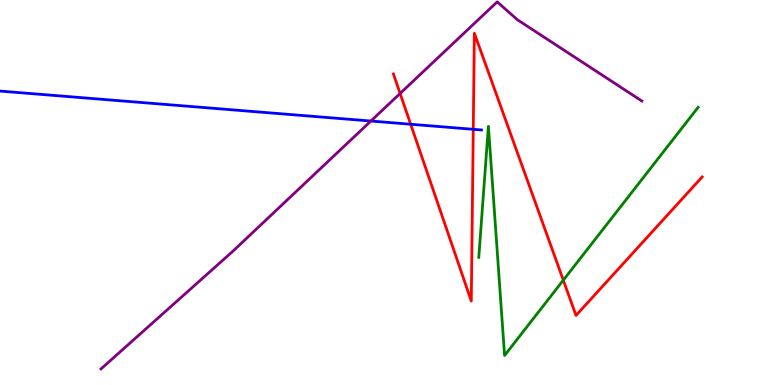[{'lines': ['blue', 'red'], 'intersections': [{'x': 5.3, 'y': 6.77}, {'x': 6.11, 'y': 6.64}]}, {'lines': ['green', 'red'], 'intersections': [{'x': 7.27, 'y': 2.72}]}, {'lines': ['purple', 'red'], 'intersections': [{'x': 5.16, 'y': 7.57}]}, {'lines': ['blue', 'green'], 'intersections': []}, {'lines': ['blue', 'purple'], 'intersections': [{'x': 4.79, 'y': 6.86}]}, {'lines': ['green', 'purple'], 'intersections': []}]